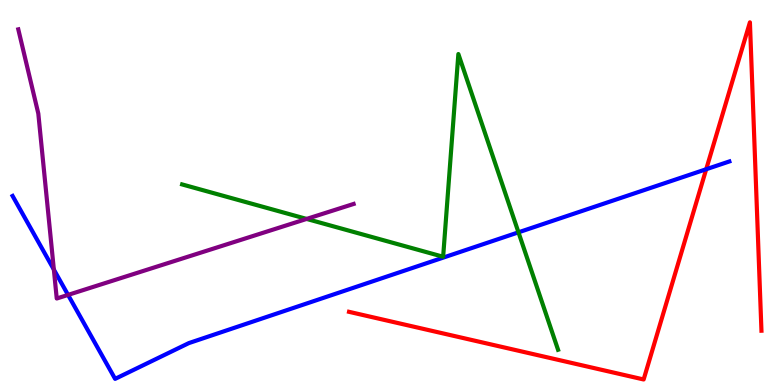[{'lines': ['blue', 'red'], 'intersections': [{'x': 9.11, 'y': 5.6}]}, {'lines': ['green', 'red'], 'intersections': []}, {'lines': ['purple', 'red'], 'intersections': []}, {'lines': ['blue', 'green'], 'intersections': [{'x': 6.69, 'y': 3.97}]}, {'lines': ['blue', 'purple'], 'intersections': [{'x': 0.695, 'y': 3.0}, {'x': 0.878, 'y': 2.34}]}, {'lines': ['green', 'purple'], 'intersections': [{'x': 3.96, 'y': 4.31}]}]